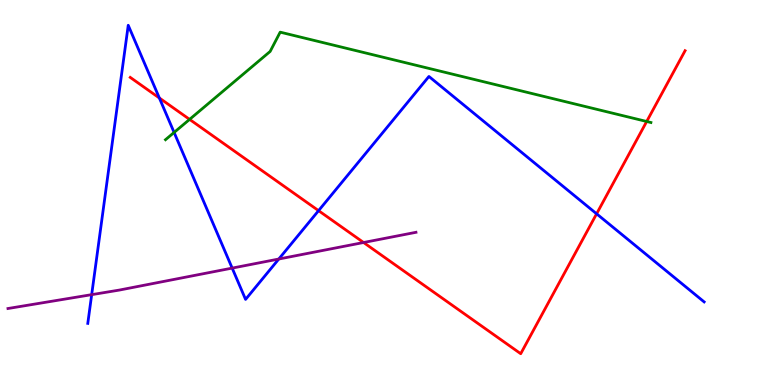[{'lines': ['blue', 'red'], 'intersections': [{'x': 2.06, 'y': 7.45}, {'x': 4.11, 'y': 4.53}, {'x': 7.7, 'y': 4.45}]}, {'lines': ['green', 'red'], 'intersections': [{'x': 2.45, 'y': 6.9}, {'x': 8.34, 'y': 6.84}]}, {'lines': ['purple', 'red'], 'intersections': [{'x': 4.69, 'y': 3.7}]}, {'lines': ['blue', 'green'], 'intersections': [{'x': 2.25, 'y': 6.56}]}, {'lines': ['blue', 'purple'], 'intersections': [{'x': 1.18, 'y': 2.35}, {'x': 3.0, 'y': 3.04}, {'x': 3.6, 'y': 3.27}]}, {'lines': ['green', 'purple'], 'intersections': []}]